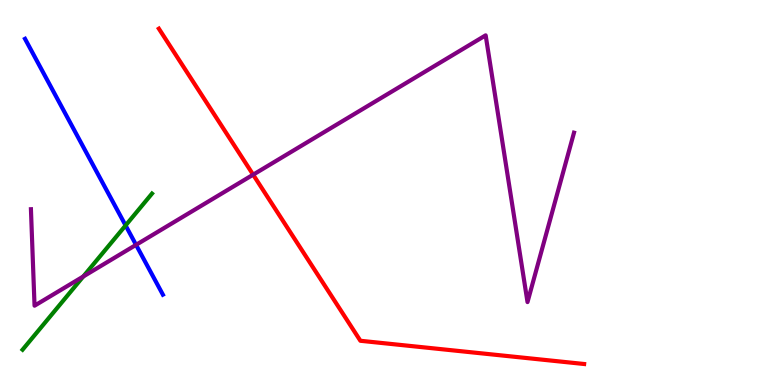[{'lines': ['blue', 'red'], 'intersections': []}, {'lines': ['green', 'red'], 'intersections': []}, {'lines': ['purple', 'red'], 'intersections': [{'x': 3.27, 'y': 5.46}]}, {'lines': ['blue', 'green'], 'intersections': [{'x': 1.62, 'y': 4.14}]}, {'lines': ['blue', 'purple'], 'intersections': [{'x': 1.76, 'y': 3.64}]}, {'lines': ['green', 'purple'], 'intersections': [{'x': 1.07, 'y': 2.82}]}]